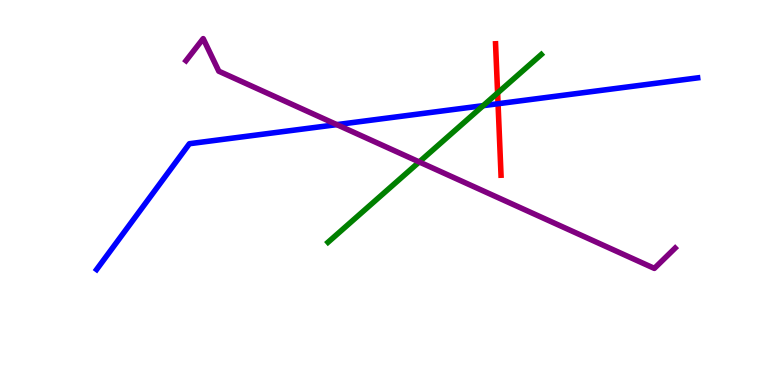[{'lines': ['blue', 'red'], 'intersections': [{'x': 6.43, 'y': 7.31}]}, {'lines': ['green', 'red'], 'intersections': [{'x': 6.42, 'y': 7.59}]}, {'lines': ['purple', 'red'], 'intersections': []}, {'lines': ['blue', 'green'], 'intersections': [{'x': 6.23, 'y': 7.26}]}, {'lines': ['blue', 'purple'], 'intersections': [{'x': 4.35, 'y': 6.76}]}, {'lines': ['green', 'purple'], 'intersections': [{'x': 5.41, 'y': 5.79}]}]